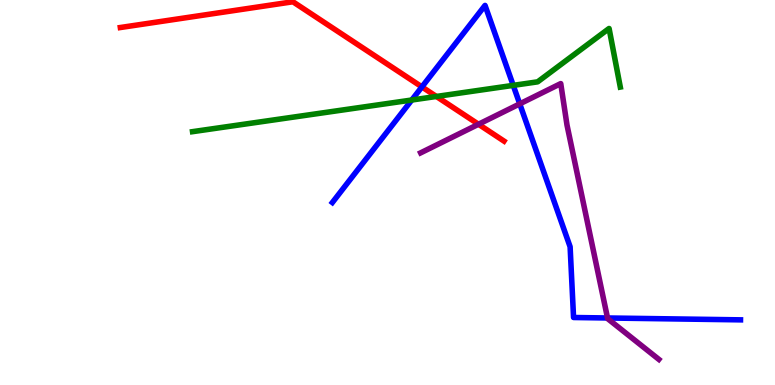[{'lines': ['blue', 'red'], 'intersections': [{'x': 5.44, 'y': 7.74}]}, {'lines': ['green', 'red'], 'intersections': [{'x': 5.63, 'y': 7.49}]}, {'lines': ['purple', 'red'], 'intersections': [{'x': 6.17, 'y': 6.77}]}, {'lines': ['blue', 'green'], 'intersections': [{'x': 5.31, 'y': 7.4}, {'x': 6.62, 'y': 7.78}]}, {'lines': ['blue', 'purple'], 'intersections': [{'x': 6.71, 'y': 7.3}, {'x': 7.84, 'y': 1.74}]}, {'lines': ['green', 'purple'], 'intersections': []}]